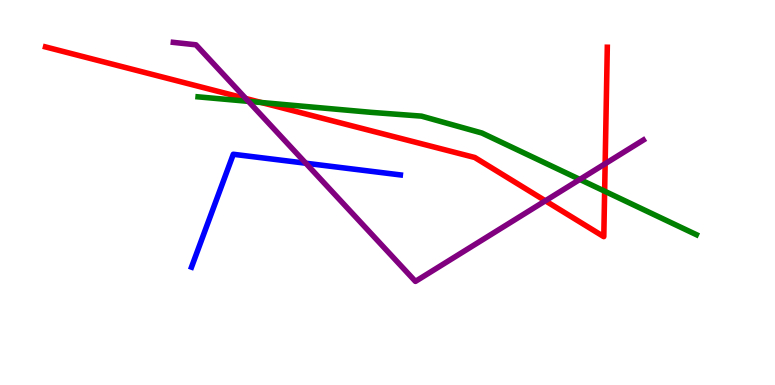[{'lines': ['blue', 'red'], 'intersections': []}, {'lines': ['green', 'red'], 'intersections': [{'x': 3.37, 'y': 7.34}, {'x': 7.8, 'y': 5.03}]}, {'lines': ['purple', 'red'], 'intersections': [{'x': 3.17, 'y': 7.44}, {'x': 7.04, 'y': 4.78}, {'x': 7.81, 'y': 5.75}]}, {'lines': ['blue', 'green'], 'intersections': []}, {'lines': ['blue', 'purple'], 'intersections': [{'x': 3.95, 'y': 5.76}]}, {'lines': ['green', 'purple'], 'intersections': [{'x': 3.21, 'y': 7.37}, {'x': 7.48, 'y': 5.34}]}]